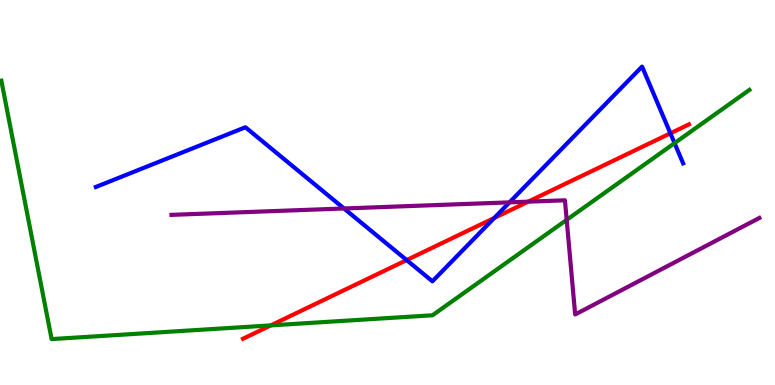[{'lines': ['blue', 'red'], 'intersections': [{'x': 5.25, 'y': 3.24}, {'x': 6.38, 'y': 4.34}, {'x': 8.65, 'y': 6.54}]}, {'lines': ['green', 'red'], 'intersections': [{'x': 3.49, 'y': 1.55}]}, {'lines': ['purple', 'red'], 'intersections': [{'x': 6.82, 'y': 4.76}]}, {'lines': ['blue', 'green'], 'intersections': [{'x': 8.7, 'y': 6.28}]}, {'lines': ['blue', 'purple'], 'intersections': [{'x': 4.44, 'y': 4.58}, {'x': 6.57, 'y': 4.74}]}, {'lines': ['green', 'purple'], 'intersections': [{'x': 7.31, 'y': 4.29}]}]